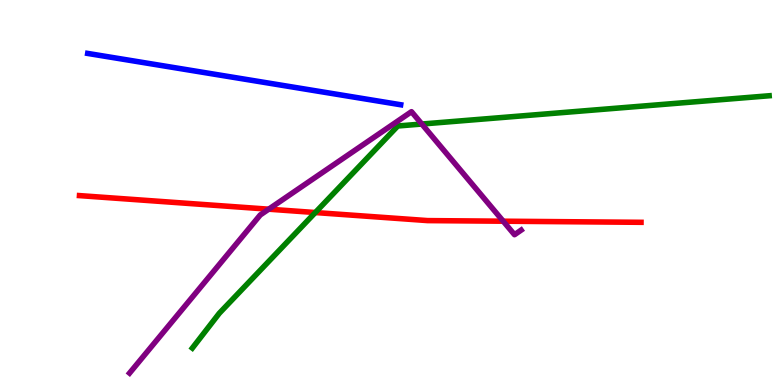[{'lines': ['blue', 'red'], 'intersections': []}, {'lines': ['green', 'red'], 'intersections': [{'x': 4.07, 'y': 4.48}]}, {'lines': ['purple', 'red'], 'intersections': [{'x': 3.47, 'y': 4.57}, {'x': 6.49, 'y': 4.25}]}, {'lines': ['blue', 'green'], 'intersections': []}, {'lines': ['blue', 'purple'], 'intersections': []}, {'lines': ['green', 'purple'], 'intersections': [{'x': 5.44, 'y': 6.78}]}]